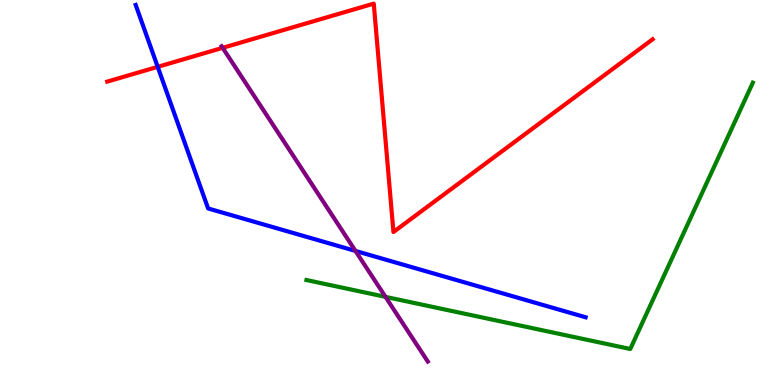[{'lines': ['blue', 'red'], 'intersections': [{'x': 2.03, 'y': 8.26}]}, {'lines': ['green', 'red'], 'intersections': []}, {'lines': ['purple', 'red'], 'intersections': [{'x': 2.87, 'y': 8.76}]}, {'lines': ['blue', 'green'], 'intersections': []}, {'lines': ['blue', 'purple'], 'intersections': [{'x': 4.59, 'y': 3.48}]}, {'lines': ['green', 'purple'], 'intersections': [{'x': 4.97, 'y': 2.29}]}]